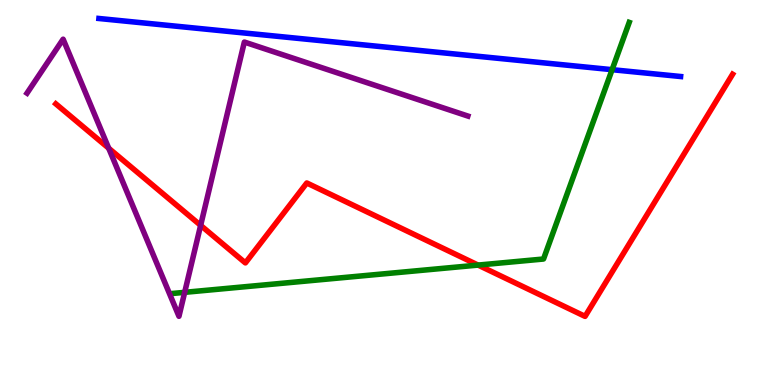[{'lines': ['blue', 'red'], 'intersections': []}, {'lines': ['green', 'red'], 'intersections': [{'x': 6.17, 'y': 3.11}]}, {'lines': ['purple', 'red'], 'intersections': [{'x': 1.4, 'y': 6.15}, {'x': 2.59, 'y': 4.15}]}, {'lines': ['blue', 'green'], 'intersections': [{'x': 7.9, 'y': 8.19}]}, {'lines': ['blue', 'purple'], 'intersections': []}, {'lines': ['green', 'purple'], 'intersections': [{'x': 2.38, 'y': 2.41}]}]